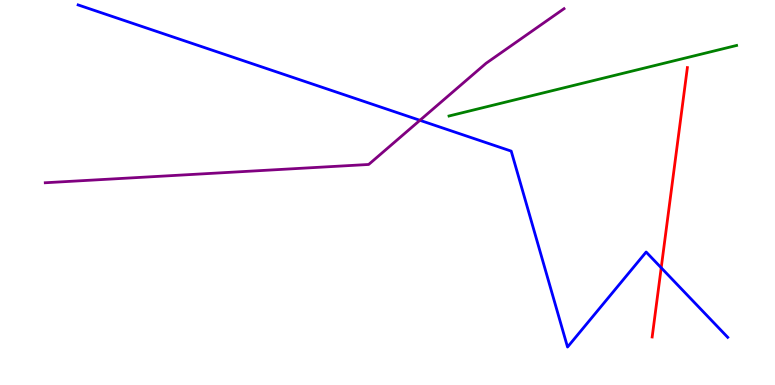[{'lines': ['blue', 'red'], 'intersections': [{'x': 8.53, 'y': 3.04}]}, {'lines': ['green', 'red'], 'intersections': []}, {'lines': ['purple', 'red'], 'intersections': []}, {'lines': ['blue', 'green'], 'intersections': []}, {'lines': ['blue', 'purple'], 'intersections': [{'x': 5.42, 'y': 6.88}]}, {'lines': ['green', 'purple'], 'intersections': []}]